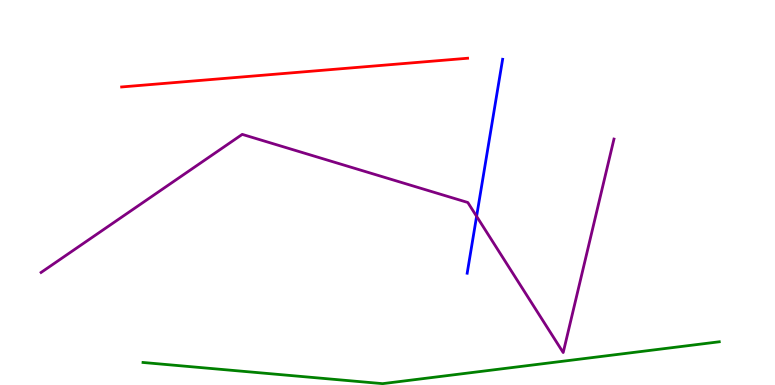[{'lines': ['blue', 'red'], 'intersections': []}, {'lines': ['green', 'red'], 'intersections': []}, {'lines': ['purple', 'red'], 'intersections': []}, {'lines': ['blue', 'green'], 'intersections': []}, {'lines': ['blue', 'purple'], 'intersections': [{'x': 6.15, 'y': 4.38}]}, {'lines': ['green', 'purple'], 'intersections': []}]